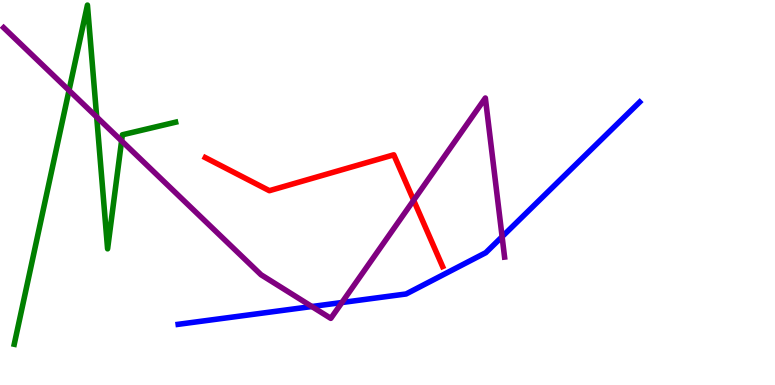[{'lines': ['blue', 'red'], 'intersections': []}, {'lines': ['green', 'red'], 'intersections': []}, {'lines': ['purple', 'red'], 'intersections': [{'x': 5.34, 'y': 4.8}]}, {'lines': ['blue', 'green'], 'intersections': []}, {'lines': ['blue', 'purple'], 'intersections': [{'x': 4.02, 'y': 2.04}, {'x': 4.41, 'y': 2.14}, {'x': 6.48, 'y': 3.85}]}, {'lines': ['green', 'purple'], 'intersections': [{'x': 0.891, 'y': 7.65}, {'x': 1.25, 'y': 6.96}, {'x': 1.57, 'y': 6.34}]}]